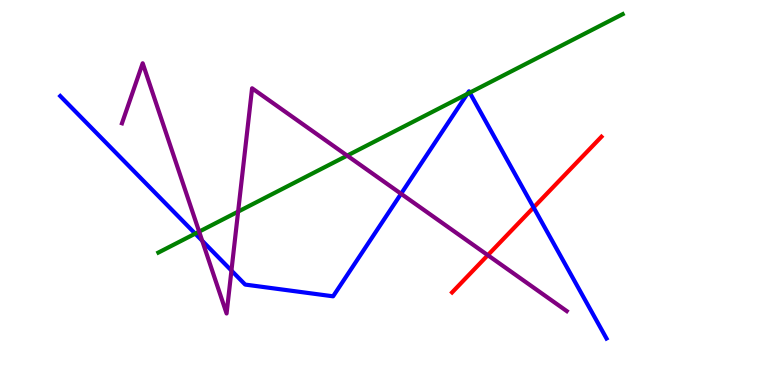[{'lines': ['blue', 'red'], 'intersections': [{'x': 6.89, 'y': 4.61}]}, {'lines': ['green', 'red'], 'intersections': []}, {'lines': ['purple', 'red'], 'intersections': [{'x': 6.29, 'y': 3.37}]}, {'lines': ['blue', 'green'], 'intersections': [{'x': 2.52, 'y': 3.93}, {'x': 6.03, 'y': 7.56}, {'x': 6.06, 'y': 7.59}]}, {'lines': ['blue', 'purple'], 'intersections': [{'x': 2.61, 'y': 3.75}, {'x': 2.99, 'y': 2.97}, {'x': 5.18, 'y': 4.97}]}, {'lines': ['green', 'purple'], 'intersections': [{'x': 2.57, 'y': 3.98}, {'x': 3.07, 'y': 4.5}, {'x': 4.48, 'y': 5.96}]}]